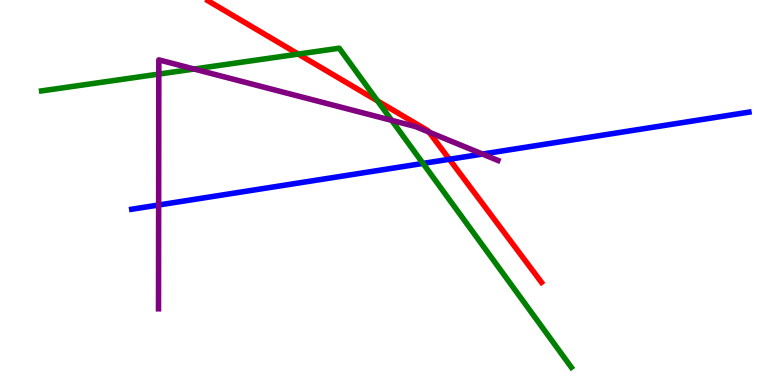[{'lines': ['blue', 'red'], 'intersections': [{'x': 5.8, 'y': 5.86}]}, {'lines': ['green', 'red'], 'intersections': [{'x': 3.85, 'y': 8.6}, {'x': 4.87, 'y': 7.38}]}, {'lines': ['purple', 'red'], 'intersections': [{'x': 5.54, 'y': 6.57}]}, {'lines': ['blue', 'green'], 'intersections': [{'x': 5.46, 'y': 5.76}]}, {'lines': ['blue', 'purple'], 'intersections': [{'x': 2.05, 'y': 4.68}, {'x': 6.23, 'y': 6.0}]}, {'lines': ['green', 'purple'], 'intersections': [{'x': 2.05, 'y': 8.08}, {'x': 2.5, 'y': 8.21}, {'x': 5.05, 'y': 6.87}]}]